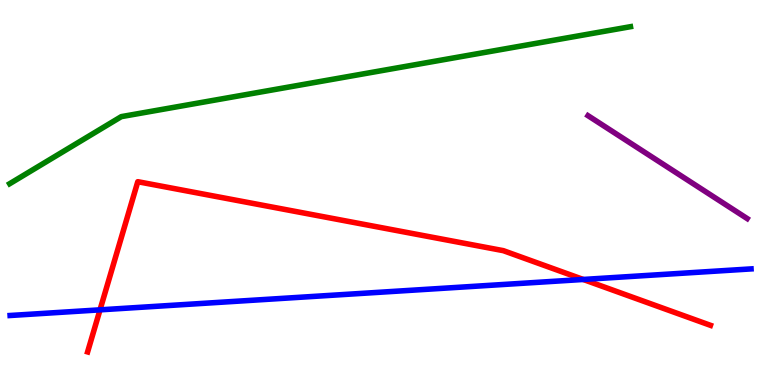[{'lines': ['blue', 'red'], 'intersections': [{'x': 1.29, 'y': 1.95}, {'x': 7.53, 'y': 2.74}]}, {'lines': ['green', 'red'], 'intersections': []}, {'lines': ['purple', 'red'], 'intersections': []}, {'lines': ['blue', 'green'], 'intersections': []}, {'lines': ['blue', 'purple'], 'intersections': []}, {'lines': ['green', 'purple'], 'intersections': []}]